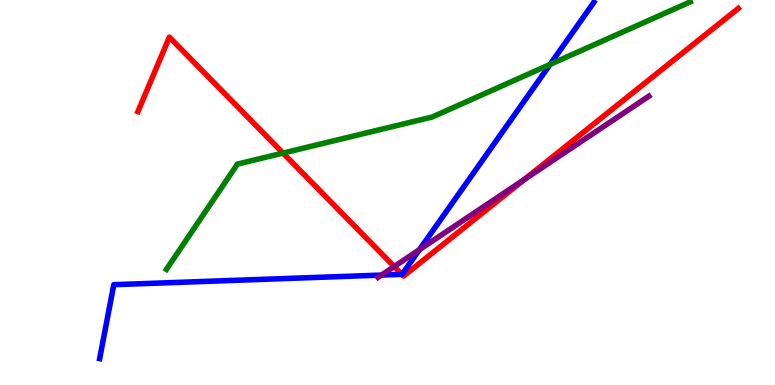[{'lines': ['blue', 'red'], 'intersections': [{'x': 5.19, 'y': 2.87}]}, {'lines': ['green', 'red'], 'intersections': [{'x': 3.65, 'y': 6.02}]}, {'lines': ['purple', 'red'], 'intersections': [{'x': 5.09, 'y': 3.08}, {'x': 6.77, 'y': 5.34}]}, {'lines': ['blue', 'green'], 'intersections': [{'x': 7.1, 'y': 8.33}]}, {'lines': ['blue', 'purple'], 'intersections': [{'x': 4.92, 'y': 2.86}, {'x': 5.41, 'y': 3.52}]}, {'lines': ['green', 'purple'], 'intersections': []}]